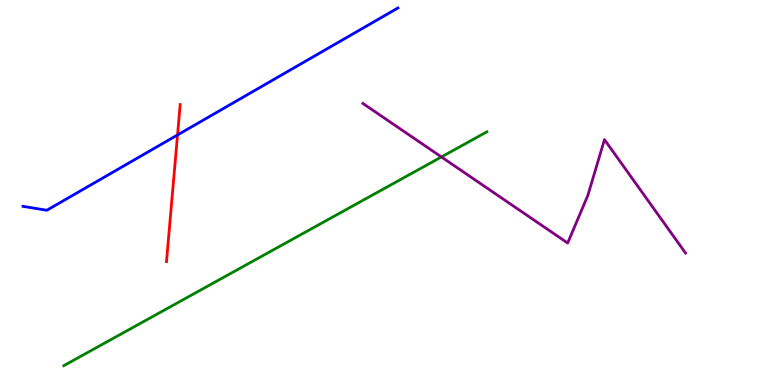[{'lines': ['blue', 'red'], 'intersections': [{'x': 2.29, 'y': 6.49}]}, {'lines': ['green', 'red'], 'intersections': []}, {'lines': ['purple', 'red'], 'intersections': []}, {'lines': ['blue', 'green'], 'intersections': []}, {'lines': ['blue', 'purple'], 'intersections': []}, {'lines': ['green', 'purple'], 'intersections': [{'x': 5.7, 'y': 5.92}]}]